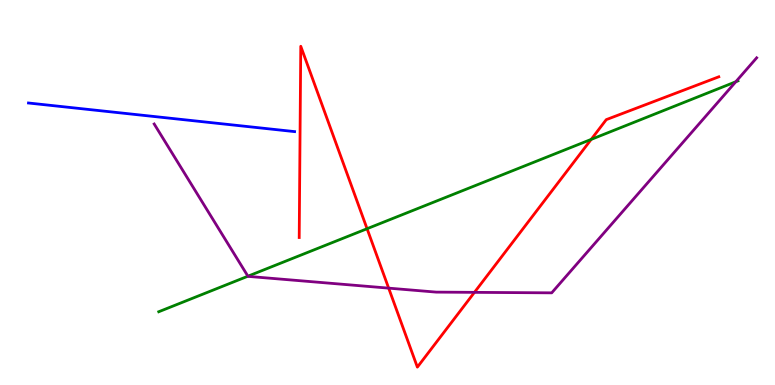[{'lines': ['blue', 'red'], 'intersections': []}, {'lines': ['green', 'red'], 'intersections': [{'x': 4.74, 'y': 4.06}, {'x': 7.63, 'y': 6.38}]}, {'lines': ['purple', 'red'], 'intersections': [{'x': 5.02, 'y': 2.52}, {'x': 6.12, 'y': 2.41}]}, {'lines': ['blue', 'green'], 'intersections': []}, {'lines': ['blue', 'purple'], 'intersections': []}, {'lines': ['green', 'purple'], 'intersections': [{'x': 3.2, 'y': 2.83}, {'x': 9.49, 'y': 7.88}]}]